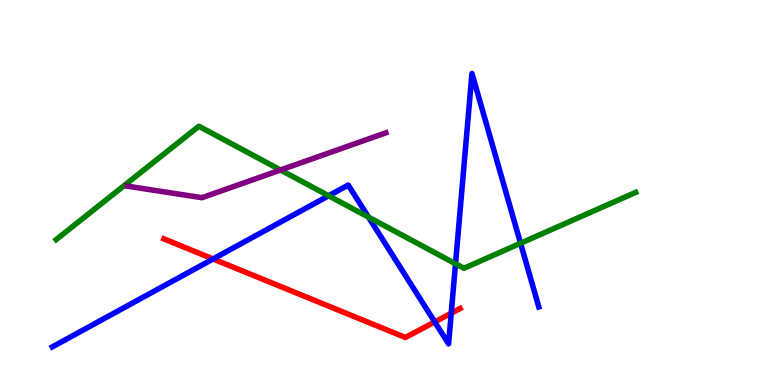[{'lines': ['blue', 'red'], 'intersections': [{'x': 2.75, 'y': 3.27}, {'x': 5.61, 'y': 1.64}, {'x': 5.82, 'y': 1.87}]}, {'lines': ['green', 'red'], 'intersections': []}, {'lines': ['purple', 'red'], 'intersections': []}, {'lines': ['blue', 'green'], 'intersections': [{'x': 4.24, 'y': 4.92}, {'x': 4.75, 'y': 4.36}, {'x': 5.88, 'y': 3.15}, {'x': 6.72, 'y': 3.68}]}, {'lines': ['blue', 'purple'], 'intersections': []}, {'lines': ['green', 'purple'], 'intersections': [{'x': 3.62, 'y': 5.58}]}]